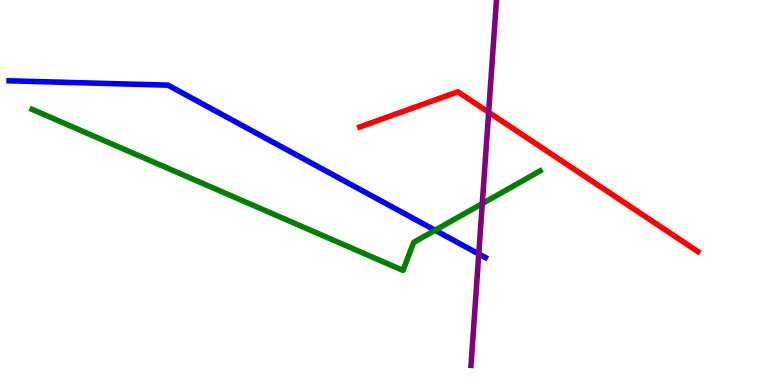[{'lines': ['blue', 'red'], 'intersections': []}, {'lines': ['green', 'red'], 'intersections': []}, {'lines': ['purple', 'red'], 'intersections': [{'x': 6.31, 'y': 7.08}]}, {'lines': ['blue', 'green'], 'intersections': [{'x': 5.61, 'y': 4.02}]}, {'lines': ['blue', 'purple'], 'intersections': [{'x': 6.18, 'y': 3.4}]}, {'lines': ['green', 'purple'], 'intersections': [{'x': 6.22, 'y': 4.71}]}]